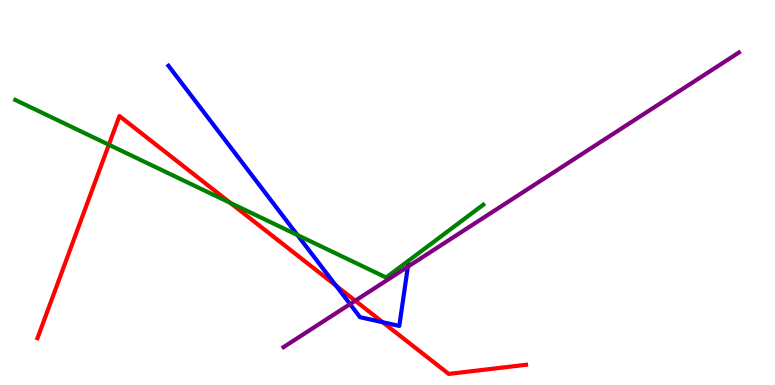[{'lines': ['blue', 'red'], 'intersections': [{'x': 4.34, 'y': 2.58}, {'x': 4.94, 'y': 1.63}]}, {'lines': ['green', 'red'], 'intersections': [{'x': 1.4, 'y': 6.24}, {'x': 2.97, 'y': 4.73}]}, {'lines': ['purple', 'red'], 'intersections': [{'x': 4.58, 'y': 2.19}]}, {'lines': ['blue', 'green'], 'intersections': [{'x': 3.84, 'y': 3.9}]}, {'lines': ['blue', 'purple'], 'intersections': [{'x': 4.52, 'y': 2.1}, {'x': 5.26, 'y': 3.07}]}, {'lines': ['green', 'purple'], 'intersections': []}]